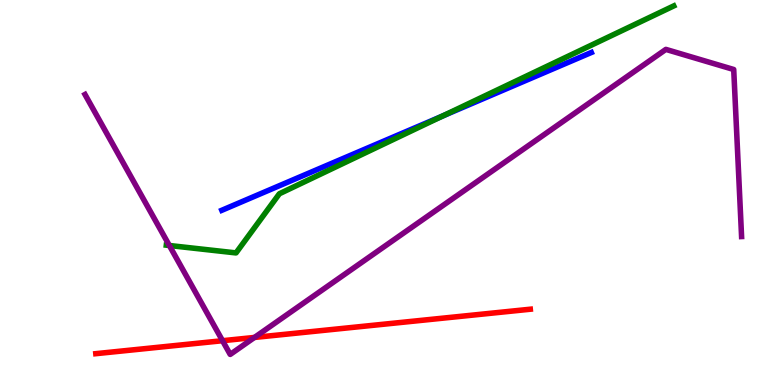[{'lines': ['blue', 'red'], 'intersections': []}, {'lines': ['green', 'red'], 'intersections': []}, {'lines': ['purple', 'red'], 'intersections': [{'x': 2.87, 'y': 1.15}, {'x': 3.28, 'y': 1.24}]}, {'lines': ['blue', 'green'], 'intersections': [{'x': 5.71, 'y': 6.99}]}, {'lines': ['blue', 'purple'], 'intersections': []}, {'lines': ['green', 'purple'], 'intersections': [{'x': 2.19, 'y': 3.62}]}]